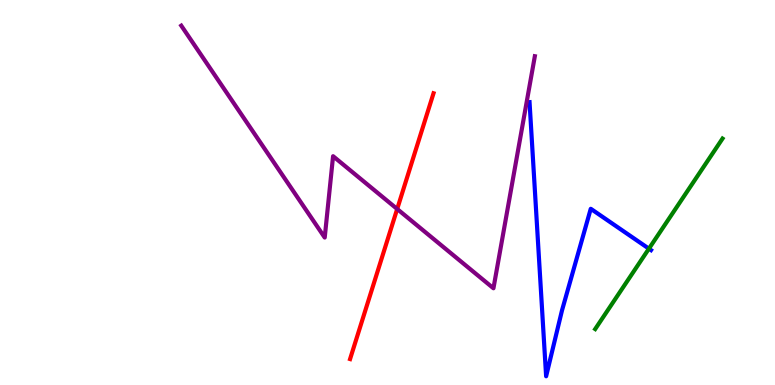[{'lines': ['blue', 'red'], 'intersections': []}, {'lines': ['green', 'red'], 'intersections': []}, {'lines': ['purple', 'red'], 'intersections': [{'x': 5.13, 'y': 4.57}]}, {'lines': ['blue', 'green'], 'intersections': [{'x': 8.37, 'y': 3.54}]}, {'lines': ['blue', 'purple'], 'intersections': []}, {'lines': ['green', 'purple'], 'intersections': []}]